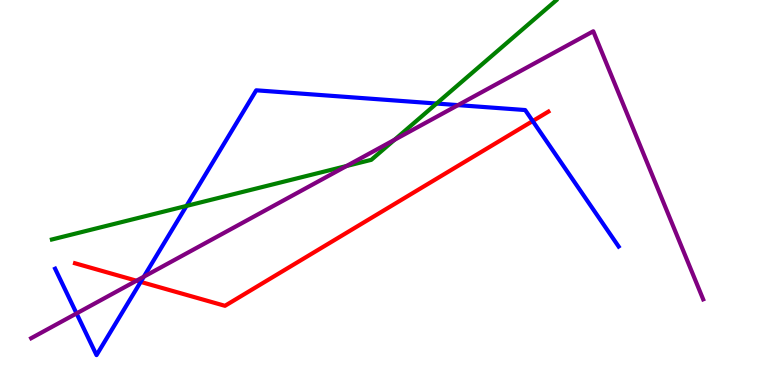[{'lines': ['blue', 'red'], 'intersections': [{'x': 1.82, 'y': 2.68}, {'x': 6.87, 'y': 6.86}]}, {'lines': ['green', 'red'], 'intersections': []}, {'lines': ['purple', 'red'], 'intersections': [{'x': 1.76, 'y': 2.71}]}, {'lines': ['blue', 'green'], 'intersections': [{'x': 2.41, 'y': 4.65}, {'x': 5.63, 'y': 7.31}]}, {'lines': ['blue', 'purple'], 'intersections': [{'x': 0.988, 'y': 1.86}, {'x': 1.86, 'y': 2.81}, {'x': 5.91, 'y': 7.27}]}, {'lines': ['green', 'purple'], 'intersections': [{'x': 4.47, 'y': 5.69}, {'x': 5.09, 'y': 6.37}]}]